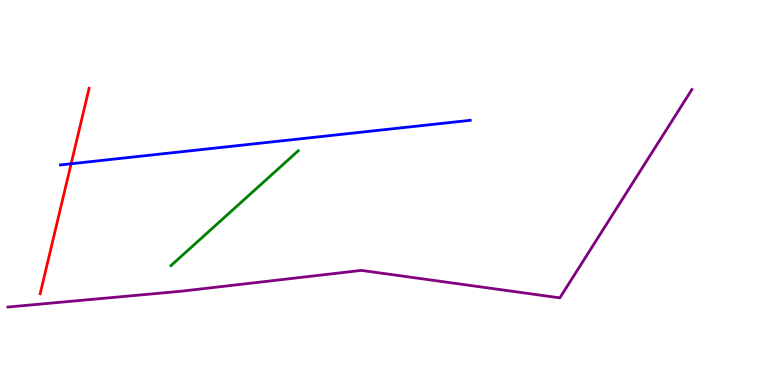[{'lines': ['blue', 'red'], 'intersections': [{'x': 0.918, 'y': 5.75}]}, {'lines': ['green', 'red'], 'intersections': []}, {'lines': ['purple', 'red'], 'intersections': []}, {'lines': ['blue', 'green'], 'intersections': []}, {'lines': ['blue', 'purple'], 'intersections': []}, {'lines': ['green', 'purple'], 'intersections': []}]